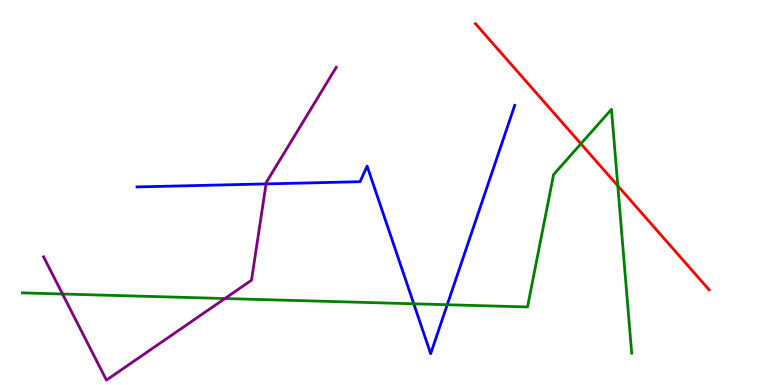[{'lines': ['blue', 'red'], 'intersections': []}, {'lines': ['green', 'red'], 'intersections': [{'x': 7.5, 'y': 6.26}, {'x': 7.97, 'y': 5.17}]}, {'lines': ['purple', 'red'], 'intersections': []}, {'lines': ['blue', 'green'], 'intersections': [{'x': 5.34, 'y': 2.11}, {'x': 5.77, 'y': 2.09}]}, {'lines': ['blue', 'purple'], 'intersections': [{'x': 3.43, 'y': 5.22}]}, {'lines': ['green', 'purple'], 'intersections': [{'x': 0.807, 'y': 2.36}, {'x': 2.9, 'y': 2.25}]}]